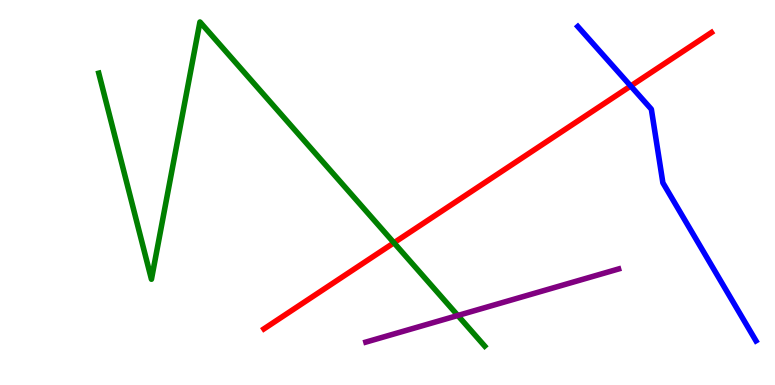[{'lines': ['blue', 'red'], 'intersections': [{'x': 8.14, 'y': 7.77}]}, {'lines': ['green', 'red'], 'intersections': [{'x': 5.08, 'y': 3.69}]}, {'lines': ['purple', 'red'], 'intersections': []}, {'lines': ['blue', 'green'], 'intersections': []}, {'lines': ['blue', 'purple'], 'intersections': []}, {'lines': ['green', 'purple'], 'intersections': [{'x': 5.91, 'y': 1.81}]}]